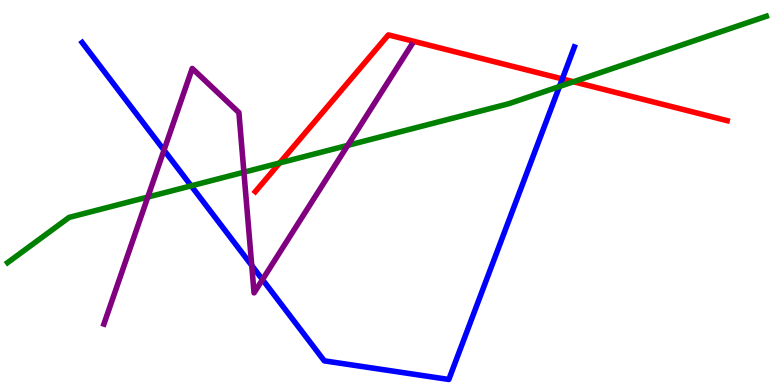[{'lines': ['blue', 'red'], 'intersections': [{'x': 7.26, 'y': 7.95}]}, {'lines': ['green', 'red'], 'intersections': [{'x': 3.61, 'y': 5.77}, {'x': 7.4, 'y': 7.88}]}, {'lines': ['purple', 'red'], 'intersections': []}, {'lines': ['blue', 'green'], 'intersections': [{'x': 2.47, 'y': 5.17}, {'x': 7.22, 'y': 7.75}]}, {'lines': ['blue', 'purple'], 'intersections': [{'x': 2.12, 'y': 6.1}, {'x': 3.25, 'y': 3.11}, {'x': 3.39, 'y': 2.74}]}, {'lines': ['green', 'purple'], 'intersections': [{'x': 1.91, 'y': 4.88}, {'x': 3.15, 'y': 5.53}, {'x': 4.49, 'y': 6.22}]}]